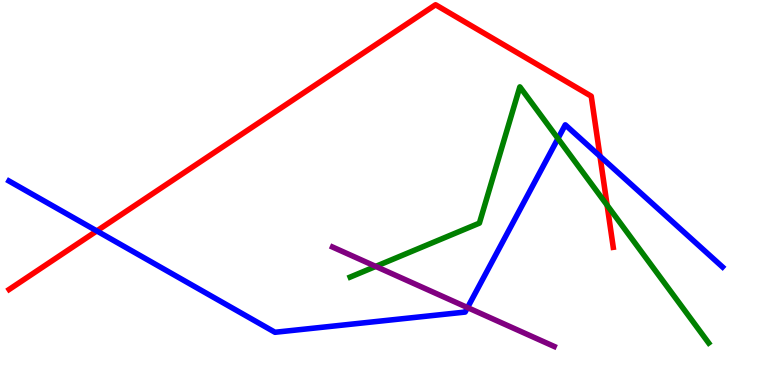[{'lines': ['blue', 'red'], 'intersections': [{'x': 1.25, 'y': 4.0}, {'x': 7.74, 'y': 5.94}]}, {'lines': ['green', 'red'], 'intersections': [{'x': 7.83, 'y': 4.67}]}, {'lines': ['purple', 'red'], 'intersections': []}, {'lines': ['blue', 'green'], 'intersections': [{'x': 7.2, 'y': 6.4}]}, {'lines': ['blue', 'purple'], 'intersections': [{'x': 6.03, 'y': 2.01}]}, {'lines': ['green', 'purple'], 'intersections': [{'x': 4.85, 'y': 3.08}]}]